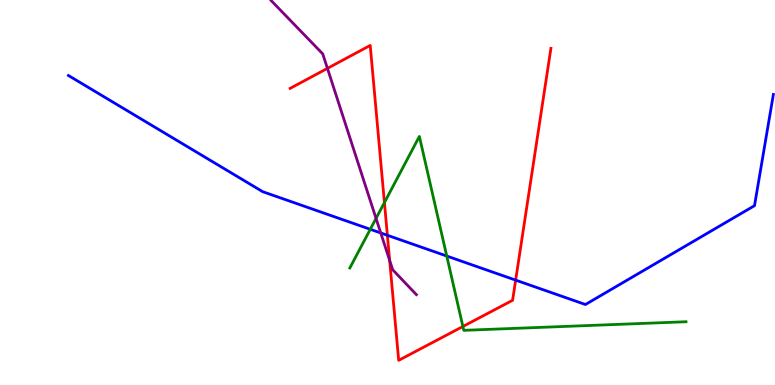[{'lines': ['blue', 'red'], 'intersections': [{'x': 5.0, 'y': 3.89}, {'x': 6.65, 'y': 2.72}]}, {'lines': ['green', 'red'], 'intersections': [{'x': 4.96, 'y': 4.74}, {'x': 5.97, 'y': 1.52}]}, {'lines': ['purple', 'red'], 'intersections': [{'x': 4.22, 'y': 8.22}, {'x': 5.03, 'y': 3.24}]}, {'lines': ['blue', 'green'], 'intersections': [{'x': 4.78, 'y': 4.04}, {'x': 5.76, 'y': 3.35}]}, {'lines': ['blue', 'purple'], 'intersections': [{'x': 4.91, 'y': 3.95}]}, {'lines': ['green', 'purple'], 'intersections': [{'x': 4.85, 'y': 4.33}]}]